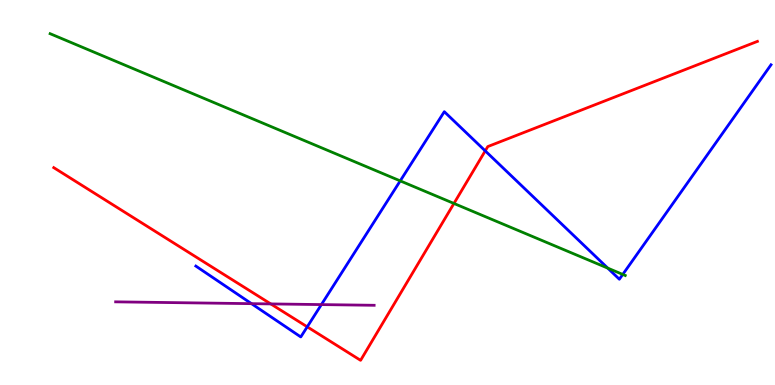[{'lines': ['blue', 'red'], 'intersections': [{'x': 3.96, 'y': 1.51}, {'x': 6.26, 'y': 6.08}]}, {'lines': ['green', 'red'], 'intersections': [{'x': 5.86, 'y': 4.72}]}, {'lines': ['purple', 'red'], 'intersections': [{'x': 3.49, 'y': 2.11}]}, {'lines': ['blue', 'green'], 'intersections': [{'x': 5.16, 'y': 5.3}, {'x': 7.84, 'y': 3.04}, {'x': 8.04, 'y': 2.87}]}, {'lines': ['blue', 'purple'], 'intersections': [{'x': 3.25, 'y': 2.11}, {'x': 4.15, 'y': 2.09}]}, {'lines': ['green', 'purple'], 'intersections': []}]